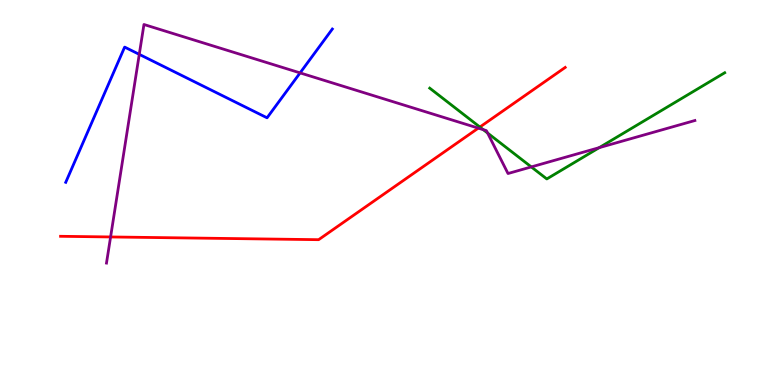[{'lines': ['blue', 'red'], 'intersections': []}, {'lines': ['green', 'red'], 'intersections': [{'x': 6.19, 'y': 6.7}]}, {'lines': ['purple', 'red'], 'intersections': [{'x': 1.43, 'y': 3.85}, {'x': 6.17, 'y': 6.67}]}, {'lines': ['blue', 'green'], 'intersections': []}, {'lines': ['blue', 'purple'], 'intersections': [{'x': 1.8, 'y': 8.59}, {'x': 3.87, 'y': 8.11}]}, {'lines': ['green', 'purple'], 'intersections': [{'x': 6.24, 'y': 6.63}, {'x': 6.29, 'y': 6.54}, {'x': 6.86, 'y': 5.66}, {'x': 7.73, 'y': 6.16}]}]